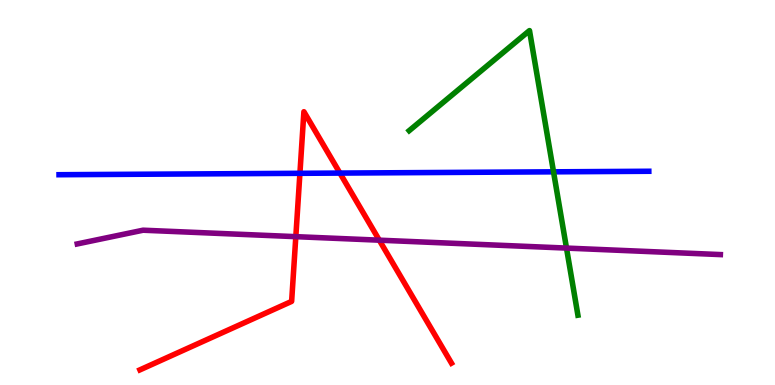[{'lines': ['blue', 'red'], 'intersections': [{'x': 3.87, 'y': 5.5}, {'x': 4.39, 'y': 5.5}]}, {'lines': ['green', 'red'], 'intersections': []}, {'lines': ['purple', 'red'], 'intersections': [{'x': 3.82, 'y': 3.85}, {'x': 4.89, 'y': 3.76}]}, {'lines': ['blue', 'green'], 'intersections': [{'x': 7.14, 'y': 5.54}]}, {'lines': ['blue', 'purple'], 'intersections': []}, {'lines': ['green', 'purple'], 'intersections': [{'x': 7.31, 'y': 3.56}]}]